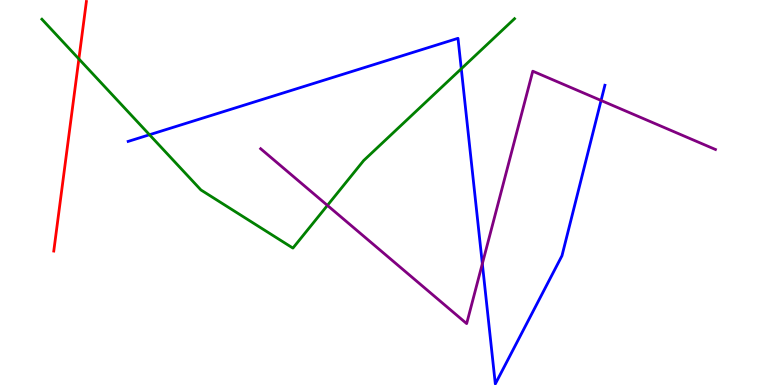[{'lines': ['blue', 'red'], 'intersections': []}, {'lines': ['green', 'red'], 'intersections': [{'x': 1.02, 'y': 8.47}]}, {'lines': ['purple', 'red'], 'intersections': []}, {'lines': ['blue', 'green'], 'intersections': [{'x': 1.93, 'y': 6.5}, {'x': 5.95, 'y': 8.21}]}, {'lines': ['blue', 'purple'], 'intersections': [{'x': 6.22, 'y': 3.15}, {'x': 7.76, 'y': 7.39}]}, {'lines': ['green', 'purple'], 'intersections': [{'x': 4.22, 'y': 4.66}]}]